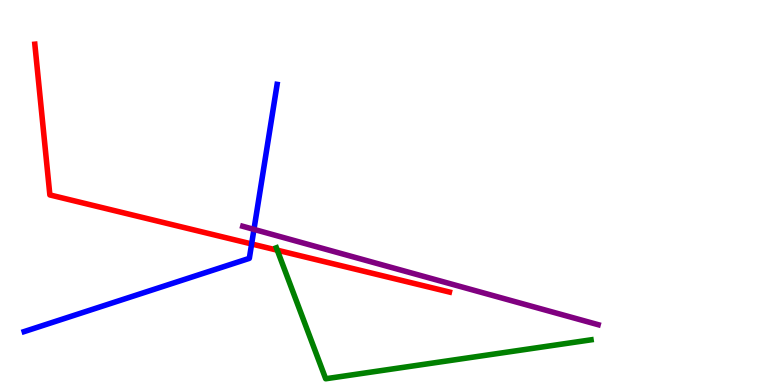[{'lines': ['blue', 'red'], 'intersections': [{'x': 3.25, 'y': 3.66}]}, {'lines': ['green', 'red'], 'intersections': [{'x': 3.58, 'y': 3.5}]}, {'lines': ['purple', 'red'], 'intersections': []}, {'lines': ['blue', 'green'], 'intersections': []}, {'lines': ['blue', 'purple'], 'intersections': [{'x': 3.28, 'y': 4.04}]}, {'lines': ['green', 'purple'], 'intersections': []}]